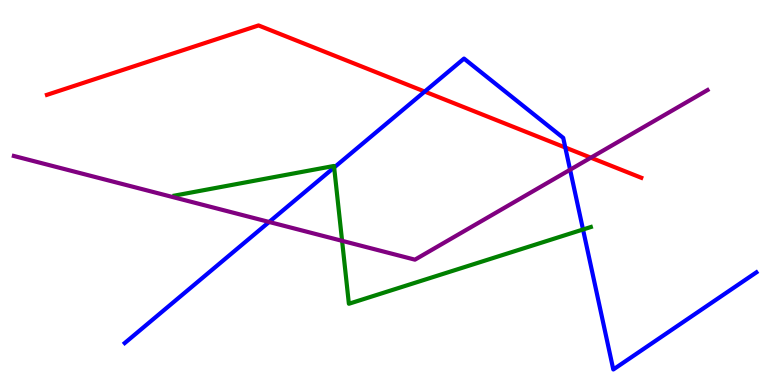[{'lines': ['blue', 'red'], 'intersections': [{'x': 5.48, 'y': 7.62}, {'x': 7.29, 'y': 6.17}]}, {'lines': ['green', 'red'], 'intersections': []}, {'lines': ['purple', 'red'], 'intersections': [{'x': 7.62, 'y': 5.9}]}, {'lines': ['blue', 'green'], 'intersections': [{'x': 4.31, 'y': 5.65}, {'x': 7.52, 'y': 4.04}]}, {'lines': ['blue', 'purple'], 'intersections': [{'x': 3.47, 'y': 4.23}, {'x': 7.36, 'y': 5.59}]}, {'lines': ['green', 'purple'], 'intersections': [{'x': 4.41, 'y': 3.74}]}]